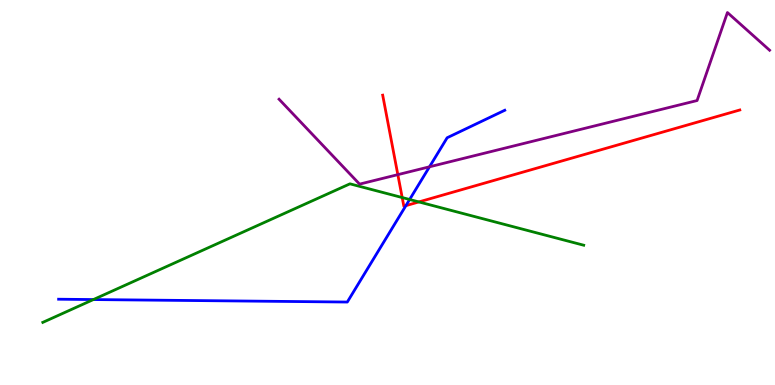[{'lines': ['blue', 'red'], 'intersections': [{'x': 5.24, 'y': 4.66}]}, {'lines': ['green', 'red'], 'intersections': [{'x': 5.19, 'y': 4.87}, {'x': 5.4, 'y': 4.76}]}, {'lines': ['purple', 'red'], 'intersections': [{'x': 5.13, 'y': 5.46}]}, {'lines': ['blue', 'green'], 'intersections': [{'x': 1.21, 'y': 2.22}, {'x': 5.29, 'y': 4.82}]}, {'lines': ['blue', 'purple'], 'intersections': [{'x': 5.54, 'y': 5.67}]}, {'lines': ['green', 'purple'], 'intersections': []}]